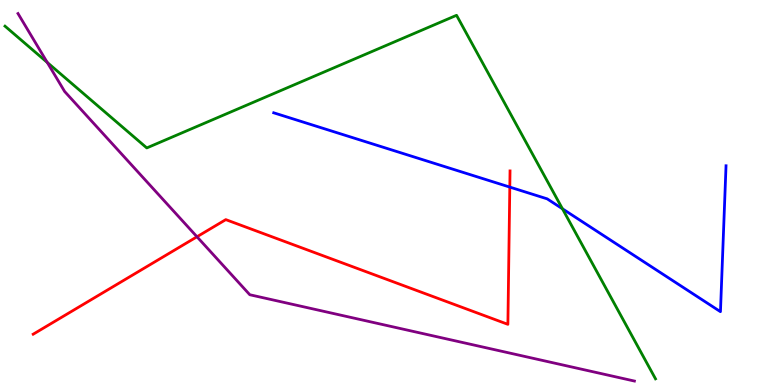[{'lines': ['blue', 'red'], 'intersections': [{'x': 6.58, 'y': 5.14}]}, {'lines': ['green', 'red'], 'intersections': []}, {'lines': ['purple', 'red'], 'intersections': [{'x': 2.54, 'y': 3.85}]}, {'lines': ['blue', 'green'], 'intersections': [{'x': 7.26, 'y': 4.58}]}, {'lines': ['blue', 'purple'], 'intersections': []}, {'lines': ['green', 'purple'], 'intersections': [{'x': 0.61, 'y': 8.38}]}]